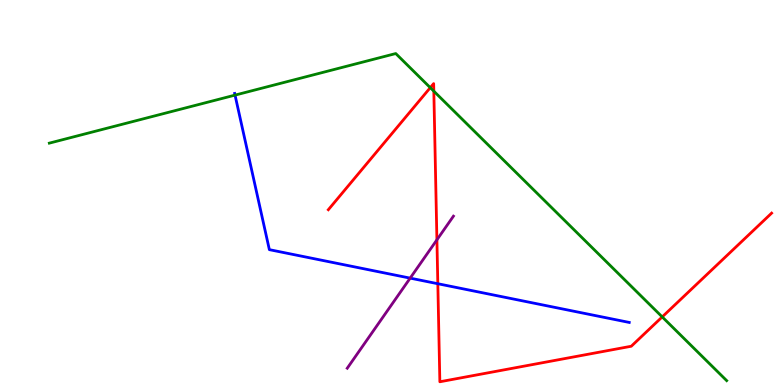[{'lines': ['blue', 'red'], 'intersections': [{'x': 5.65, 'y': 2.63}]}, {'lines': ['green', 'red'], 'intersections': [{'x': 5.55, 'y': 7.72}, {'x': 5.6, 'y': 7.63}, {'x': 8.54, 'y': 1.77}]}, {'lines': ['purple', 'red'], 'intersections': [{'x': 5.64, 'y': 3.77}]}, {'lines': ['blue', 'green'], 'intersections': [{'x': 3.03, 'y': 7.53}]}, {'lines': ['blue', 'purple'], 'intersections': [{'x': 5.29, 'y': 2.78}]}, {'lines': ['green', 'purple'], 'intersections': []}]